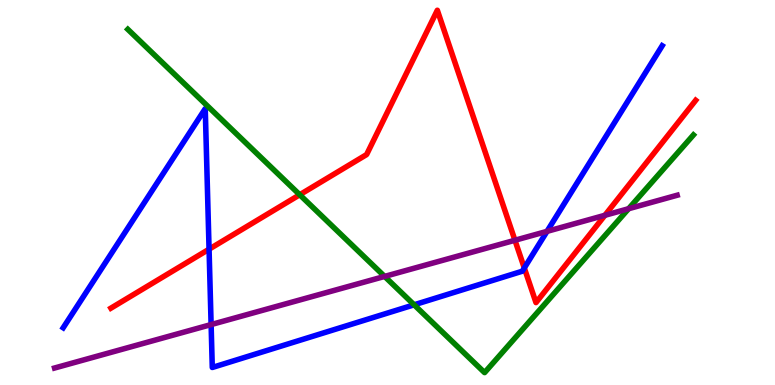[{'lines': ['blue', 'red'], 'intersections': [{'x': 2.7, 'y': 3.53}, {'x': 6.77, 'y': 3.04}]}, {'lines': ['green', 'red'], 'intersections': [{'x': 3.87, 'y': 4.94}]}, {'lines': ['purple', 'red'], 'intersections': [{'x': 6.64, 'y': 3.76}, {'x': 7.81, 'y': 4.41}]}, {'lines': ['blue', 'green'], 'intersections': [{'x': 5.34, 'y': 2.08}]}, {'lines': ['blue', 'purple'], 'intersections': [{'x': 2.72, 'y': 1.57}, {'x': 7.06, 'y': 3.99}]}, {'lines': ['green', 'purple'], 'intersections': [{'x': 4.96, 'y': 2.82}, {'x': 8.11, 'y': 4.58}]}]